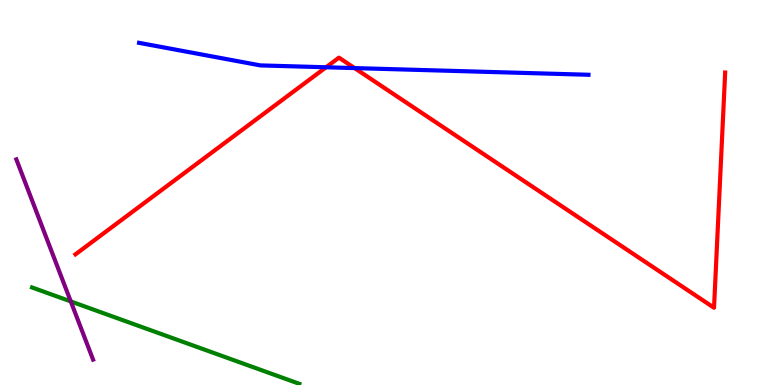[{'lines': ['blue', 'red'], 'intersections': [{'x': 4.21, 'y': 8.25}, {'x': 4.58, 'y': 8.23}]}, {'lines': ['green', 'red'], 'intersections': []}, {'lines': ['purple', 'red'], 'intersections': []}, {'lines': ['blue', 'green'], 'intersections': []}, {'lines': ['blue', 'purple'], 'intersections': []}, {'lines': ['green', 'purple'], 'intersections': [{'x': 0.913, 'y': 2.17}]}]